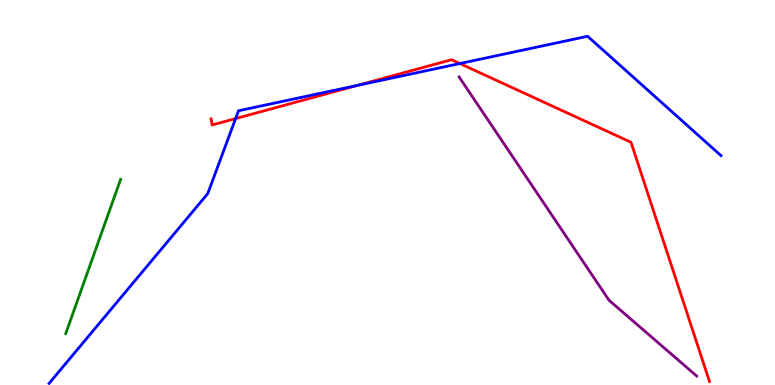[{'lines': ['blue', 'red'], 'intersections': [{'x': 3.04, 'y': 6.92}, {'x': 4.61, 'y': 7.78}, {'x': 5.93, 'y': 8.35}]}, {'lines': ['green', 'red'], 'intersections': []}, {'lines': ['purple', 'red'], 'intersections': []}, {'lines': ['blue', 'green'], 'intersections': []}, {'lines': ['blue', 'purple'], 'intersections': []}, {'lines': ['green', 'purple'], 'intersections': []}]